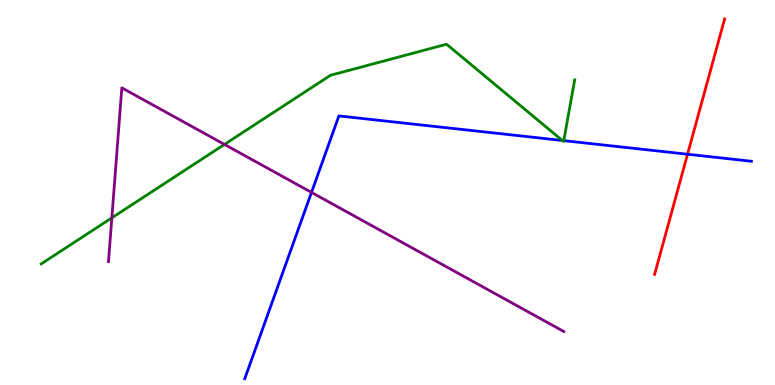[{'lines': ['blue', 'red'], 'intersections': [{'x': 8.87, 'y': 5.99}]}, {'lines': ['green', 'red'], 'intersections': []}, {'lines': ['purple', 'red'], 'intersections': []}, {'lines': ['blue', 'green'], 'intersections': [{'x': 7.26, 'y': 6.35}, {'x': 7.27, 'y': 6.35}]}, {'lines': ['blue', 'purple'], 'intersections': [{'x': 4.02, 'y': 5.0}]}, {'lines': ['green', 'purple'], 'intersections': [{'x': 1.44, 'y': 4.34}, {'x': 2.9, 'y': 6.25}]}]